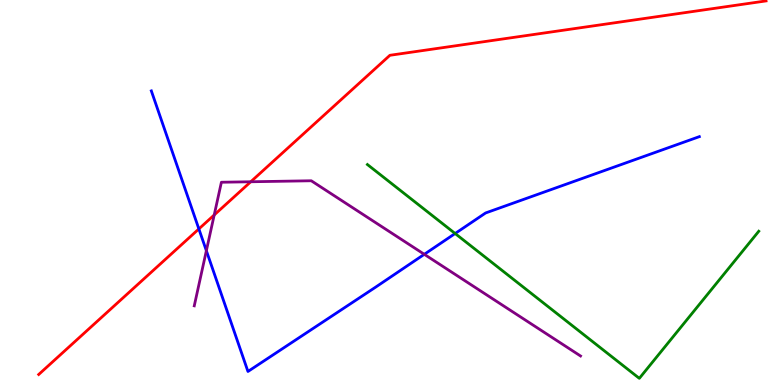[{'lines': ['blue', 'red'], 'intersections': [{'x': 2.57, 'y': 4.05}]}, {'lines': ['green', 'red'], 'intersections': []}, {'lines': ['purple', 'red'], 'intersections': [{'x': 2.76, 'y': 4.42}, {'x': 3.24, 'y': 5.28}]}, {'lines': ['blue', 'green'], 'intersections': [{'x': 5.87, 'y': 3.93}]}, {'lines': ['blue', 'purple'], 'intersections': [{'x': 2.66, 'y': 3.49}, {'x': 5.47, 'y': 3.39}]}, {'lines': ['green', 'purple'], 'intersections': []}]